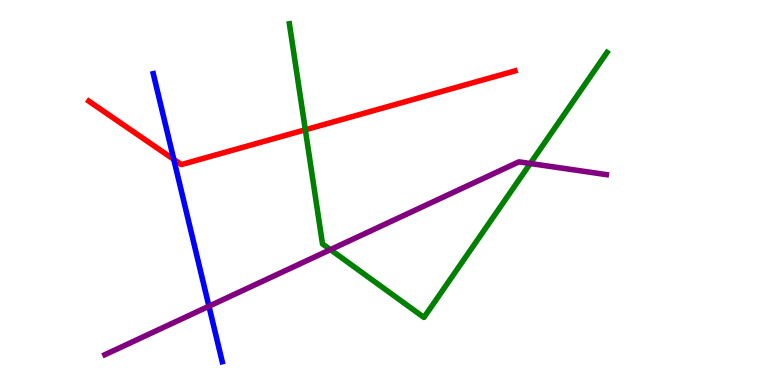[{'lines': ['blue', 'red'], 'intersections': [{'x': 2.24, 'y': 5.86}]}, {'lines': ['green', 'red'], 'intersections': [{'x': 3.94, 'y': 6.63}]}, {'lines': ['purple', 'red'], 'intersections': []}, {'lines': ['blue', 'green'], 'intersections': []}, {'lines': ['blue', 'purple'], 'intersections': [{'x': 2.7, 'y': 2.05}]}, {'lines': ['green', 'purple'], 'intersections': [{'x': 4.26, 'y': 3.52}, {'x': 6.84, 'y': 5.75}]}]